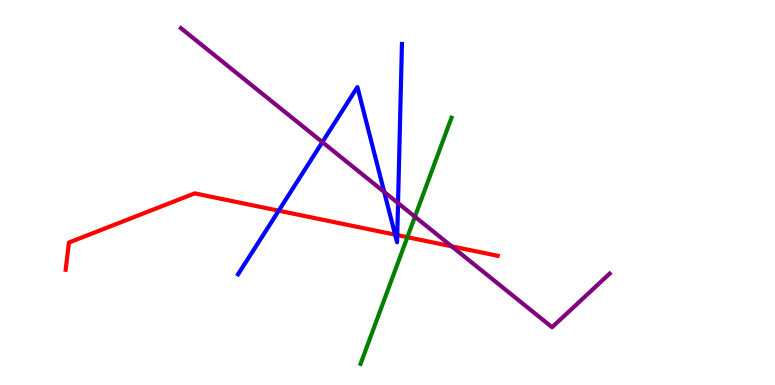[{'lines': ['blue', 'red'], 'intersections': [{'x': 3.6, 'y': 4.53}, {'x': 5.1, 'y': 3.9}, {'x': 5.13, 'y': 3.89}]}, {'lines': ['green', 'red'], 'intersections': [{'x': 5.26, 'y': 3.84}]}, {'lines': ['purple', 'red'], 'intersections': [{'x': 5.83, 'y': 3.6}]}, {'lines': ['blue', 'green'], 'intersections': []}, {'lines': ['blue', 'purple'], 'intersections': [{'x': 4.16, 'y': 6.31}, {'x': 4.96, 'y': 5.01}, {'x': 5.14, 'y': 4.72}]}, {'lines': ['green', 'purple'], 'intersections': [{'x': 5.35, 'y': 4.37}]}]